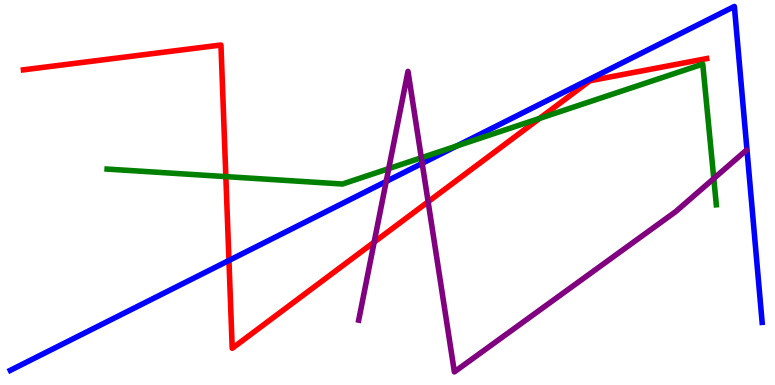[{'lines': ['blue', 'red'], 'intersections': [{'x': 2.95, 'y': 3.23}]}, {'lines': ['green', 'red'], 'intersections': [{'x': 2.91, 'y': 5.41}, {'x': 6.96, 'y': 6.92}]}, {'lines': ['purple', 'red'], 'intersections': [{'x': 4.83, 'y': 3.71}, {'x': 5.52, 'y': 4.76}]}, {'lines': ['blue', 'green'], 'intersections': [{'x': 5.89, 'y': 6.21}]}, {'lines': ['blue', 'purple'], 'intersections': [{'x': 4.98, 'y': 5.29}, {'x': 5.45, 'y': 5.76}]}, {'lines': ['green', 'purple'], 'intersections': [{'x': 5.02, 'y': 5.62}, {'x': 5.44, 'y': 5.9}, {'x': 9.21, 'y': 5.36}]}]